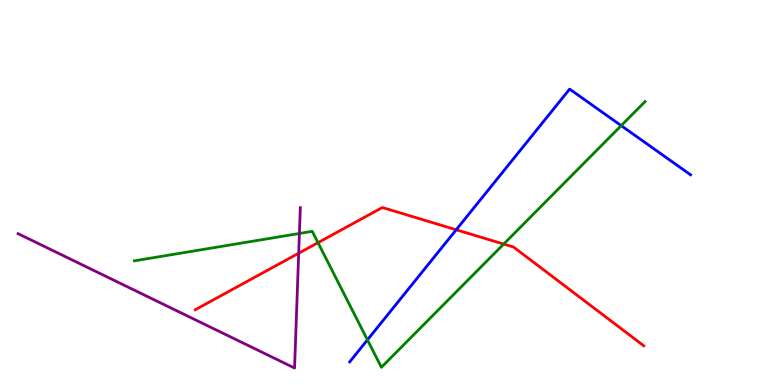[{'lines': ['blue', 'red'], 'intersections': [{'x': 5.89, 'y': 4.03}]}, {'lines': ['green', 'red'], 'intersections': [{'x': 4.1, 'y': 3.7}, {'x': 6.5, 'y': 3.66}]}, {'lines': ['purple', 'red'], 'intersections': [{'x': 3.85, 'y': 3.42}]}, {'lines': ['blue', 'green'], 'intersections': [{'x': 4.74, 'y': 1.17}, {'x': 8.02, 'y': 6.74}]}, {'lines': ['blue', 'purple'], 'intersections': []}, {'lines': ['green', 'purple'], 'intersections': [{'x': 3.86, 'y': 3.94}]}]